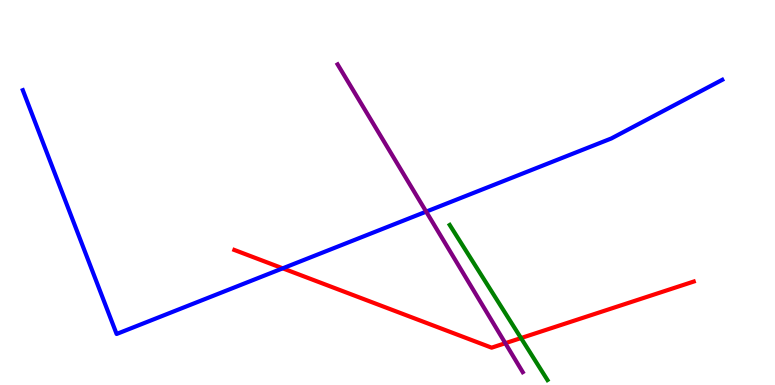[{'lines': ['blue', 'red'], 'intersections': [{'x': 3.65, 'y': 3.03}]}, {'lines': ['green', 'red'], 'intersections': [{'x': 6.72, 'y': 1.22}]}, {'lines': ['purple', 'red'], 'intersections': [{'x': 6.52, 'y': 1.09}]}, {'lines': ['blue', 'green'], 'intersections': []}, {'lines': ['blue', 'purple'], 'intersections': [{'x': 5.5, 'y': 4.5}]}, {'lines': ['green', 'purple'], 'intersections': []}]